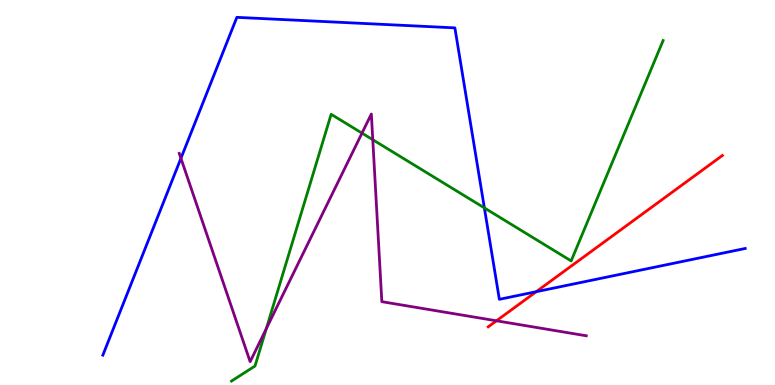[{'lines': ['blue', 'red'], 'intersections': [{'x': 6.92, 'y': 2.42}]}, {'lines': ['green', 'red'], 'intersections': []}, {'lines': ['purple', 'red'], 'intersections': [{'x': 6.41, 'y': 1.67}]}, {'lines': ['blue', 'green'], 'intersections': [{'x': 6.25, 'y': 4.6}]}, {'lines': ['blue', 'purple'], 'intersections': [{'x': 2.33, 'y': 5.89}]}, {'lines': ['green', 'purple'], 'intersections': [{'x': 3.44, 'y': 1.46}, {'x': 4.67, 'y': 6.54}, {'x': 4.81, 'y': 6.37}]}]